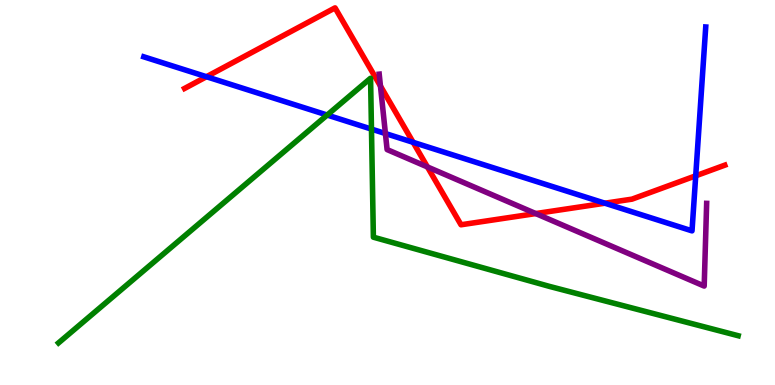[{'lines': ['blue', 'red'], 'intersections': [{'x': 2.66, 'y': 8.01}, {'x': 5.33, 'y': 6.3}, {'x': 7.81, 'y': 4.72}, {'x': 8.98, 'y': 5.43}]}, {'lines': ['green', 'red'], 'intersections': []}, {'lines': ['purple', 'red'], 'intersections': [{'x': 4.91, 'y': 7.77}, {'x': 5.52, 'y': 5.66}, {'x': 6.91, 'y': 4.45}]}, {'lines': ['blue', 'green'], 'intersections': [{'x': 4.22, 'y': 7.01}, {'x': 4.79, 'y': 6.65}]}, {'lines': ['blue', 'purple'], 'intersections': [{'x': 4.97, 'y': 6.53}]}, {'lines': ['green', 'purple'], 'intersections': []}]